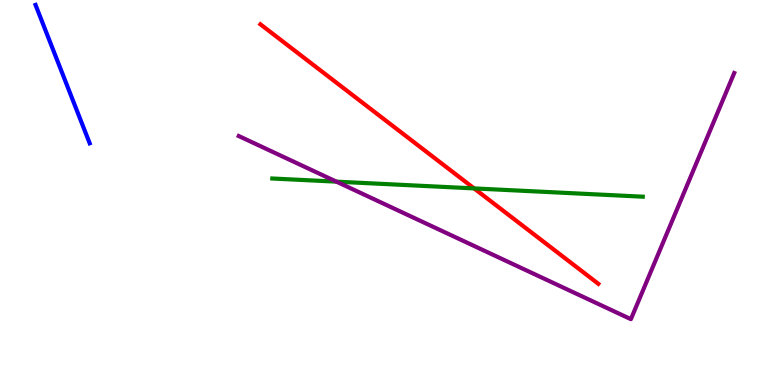[{'lines': ['blue', 'red'], 'intersections': []}, {'lines': ['green', 'red'], 'intersections': [{'x': 6.12, 'y': 5.11}]}, {'lines': ['purple', 'red'], 'intersections': []}, {'lines': ['blue', 'green'], 'intersections': []}, {'lines': ['blue', 'purple'], 'intersections': []}, {'lines': ['green', 'purple'], 'intersections': [{'x': 4.34, 'y': 5.28}]}]